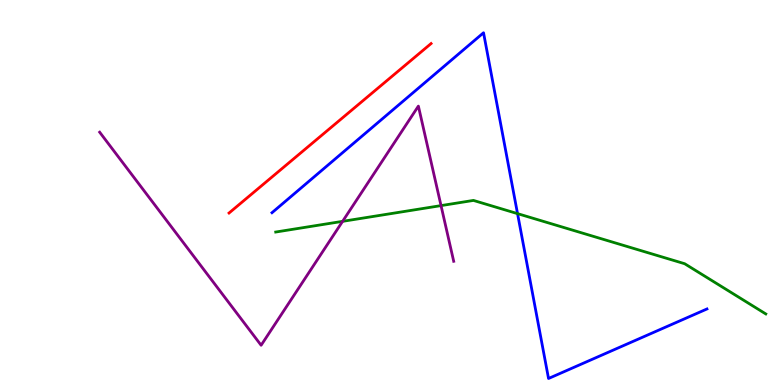[{'lines': ['blue', 'red'], 'intersections': []}, {'lines': ['green', 'red'], 'intersections': []}, {'lines': ['purple', 'red'], 'intersections': []}, {'lines': ['blue', 'green'], 'intersections': [{'x': 6.68, 'y': 4.45}]}, {'lines': ['blue', 'purple'], 'intersections': []}, {'lines': ['green', 'purple'], 'intersections': [{'x': 4.42, 'y': 4.25}, {'x': 5.69, 'y': 4.66}]}]